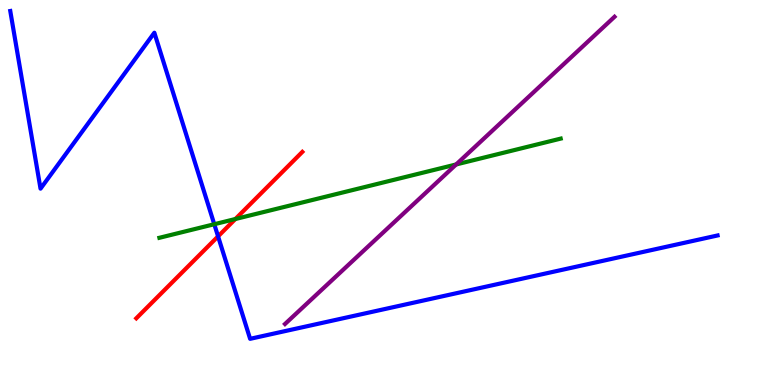[{'lines': ['blue', 'red'], 'intersections': [{'x': 2.81, 'y': 3.86}]}, {'lines': ['green', 'red'], 'intersections': [{'x': 3.04, 'y': 4.31}]}, {'lines': ['purple', 'red'], 'intersections': []}, {'lines': ['blue', 'green'], 'intersections': [{'x': 2.76, 'y': 4.18}]}, {'lines': ['blue', 'purple'], 'intersections': []}, {'lines': ['green', 'purple'], 'intersections': [{'x': 5.89, 'y': 5.73}]}]